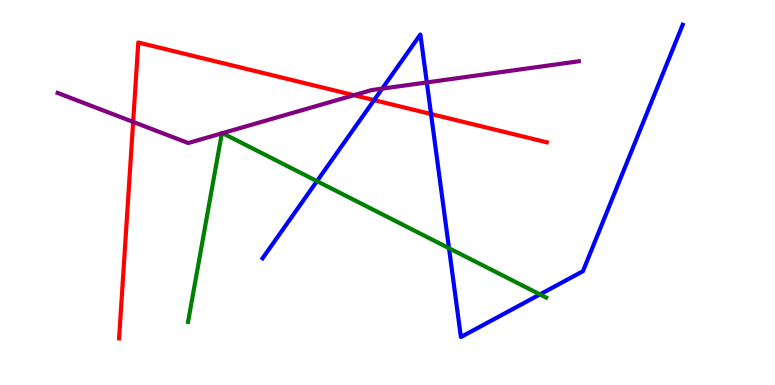[{'lines': ['blue', 'red'], 'intersections': [{'x': 4.83, 'y': 7.4}, {'x': 5.56, 'y': 7.04}]}, {'lines': ['green', 'red'], 'intersections': []}, {'lines': ['purple', 'red'], 'intersections': [{'x': 1.72, 'y': 6.83}, {'x': 4.57, 'y': 7.53}]}, {'lines': ['blue', 'green'], 'intersections': [{'x': 4.09, 'y': 5.29}, {'x': 5.79, 'y': 3.55}, {'x': 6.97, 'y': 2.35}]}, {'lines': ['blue', 'purple'], 'intersections': [{'x': 4.93, 'y': 7.7}, {'x': 5.51, 'y': 7.86}]}, {'lines': ['green', 'purple'], 'intersections': [{'x': 2.86, 'y': 6.54}, {'x': 2.87, 'y': 6.54}]}]